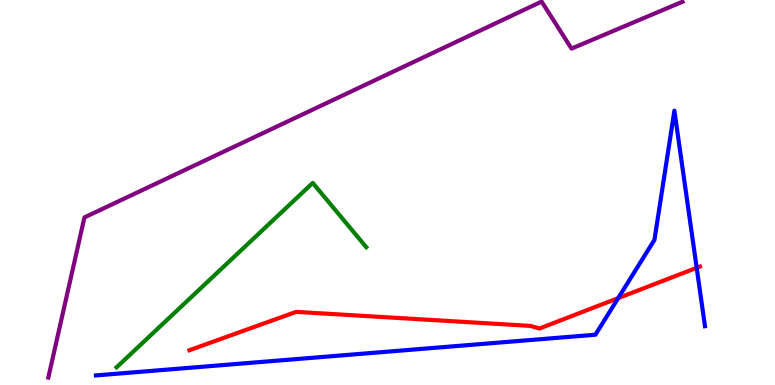[{'lines': ['blue', 'red'], 'intersections': [{'x': 7.98, 'y': 2.26}, {'x': 8.99, 'y': 3.04}]}, {'lines': ['green', 'red'], 'intersections': []}, {'lines': ['purple', 'red'], 'intersections': []}, {'lines': ['blue', 'green'], 'intersections': []}, {'lines': ['blue', 'purple'], 'intersections': []}, {'lines': ['green', 'purple'], 'intersections': []}]